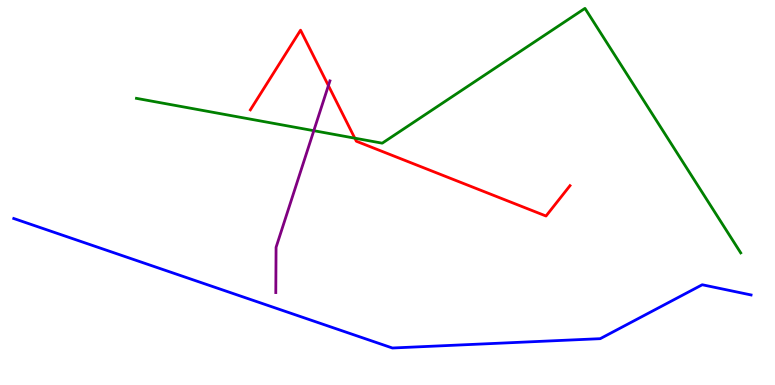[{'lines': ['blue', 'red'], 'intersections': []}, {'lines': ['green', 'red'], 'intersections': [{'x': 4.58, 'y': 6.41}]}, {'lines': ['purple', 'red'], 'intersections': [{'x': 4.24, 'y': 7.78}]}, {'lines': ['blue', 'green'], 'intersections': []}, {'lines': ['blue', 'purple'], 'intersections': []}, {'lines': ['green', 'purple'], 'intersections': [{'x': 4.05, 'y': 6.61}]}]